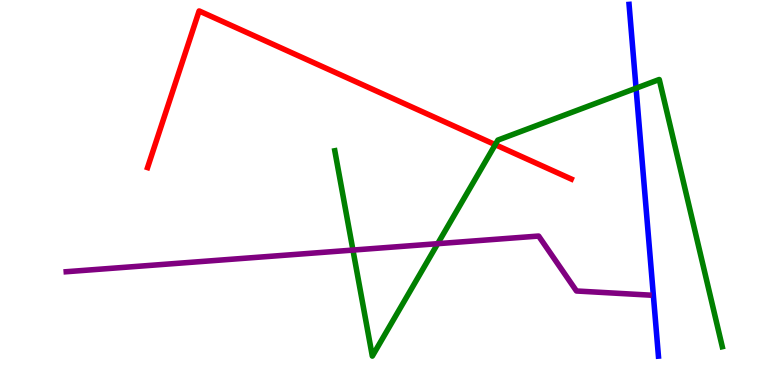[{'lines': ['blue', 'red'], 'intersections': []}, {'lines': ['green', 'red'], 'intersections': [{'x': 6.39, 'y': 6.24}]}, {'lines': ['purple', 'red'], 'intersections': []}, {'lines': ['blue', 'green'], 'intersections': [{'x': 8.21, 'y': 7.71}]}, {'lines': ['blue', 'purple'], 'intersections': []}, {'lines': ['green', 'purple'], 'intersections': [{'x': 4.55, 'y': 3.5}, {'x': 5.65, 'y': 3.67}]}]